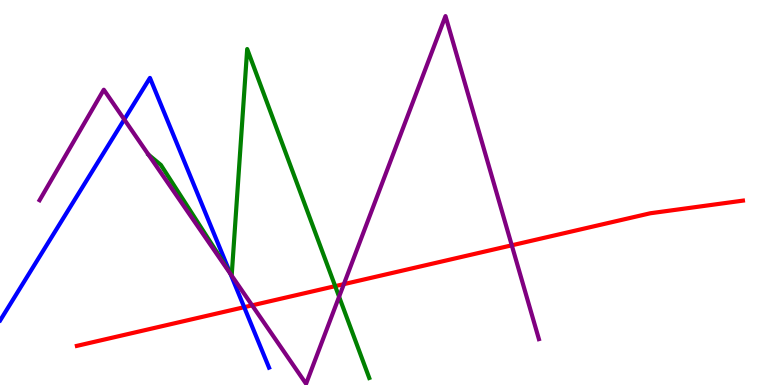[{'lines': ['blue', 'red'], 'intersections': [{'x': 3.15, 'y': 2.02}]}, {'lines': ['green', 'red'], 'intersections': [{'x': 4.32, 'y': 2.57}]}, {'lines': ['purple', 'red'], 'intersections': [{'x': 3.25, 'y': 2.07}, {'x': 4.44, 'y': 2.62}, {'x': 6.6, 'y': 3.63}]}, {'lines': ['blue', 'green'], 'intersections': [{'x': 2.97, 'y': 2.92}]}, {'lines': ['blue', 'purple'], 'intersections': [{'x': 1.6, 'y': 6.9}, {'x': 2.97, 'y': 2.88}]}, {'lines': ['green', 'purple'], 'intersections': [{'x': 4.38, 'y': 2.29}]}]